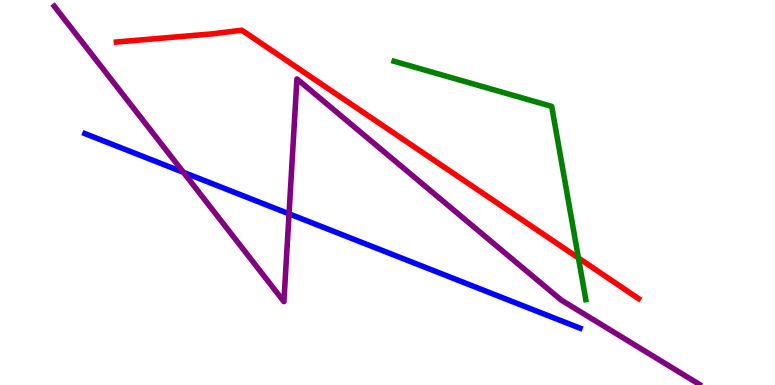[{'lines': ['blue', 'red'], 'intersections': []}, {'lines': ['green', 'red'], 'intersections': [{'x': 7.46, 'y': 3.3}]}, {'lines': ['purple', 'red'], 'intersections': []}, {'lines': ['blue', 'green'], 'intersections': []}, {'lines': ['blue', 'purple'], 'intersections': [{'x': 2.37, 'y': 5.52}, {'x': 3.73, 'y': 4.45}]}, {'lines': ['green', 'purple'], 'intersections': []}]